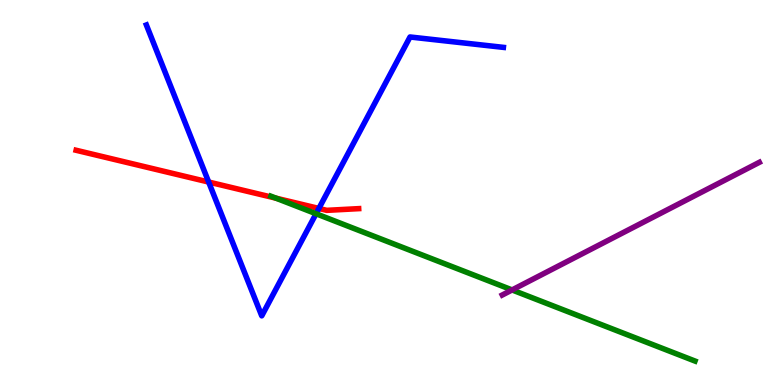[{'lines': ['blue', 'red'], 'intersections': [{'x': 2.69, 'y': 5.27}, {'x': 4.11, 'y': 4.59}]}, {'lines': ['green', 'red'], 'intersections': [{'x': 3.56, 'y': 4.85}]}, {'lines': ['purple', 'red'], 'intersections': []}, {'lines': ['blue', 'green'], 'intersections': [{'x': 4.08, 'y': 4.45}]}, {'lines': ['blue', 'purple'], 'intersections': []}, {'lines': ['green', 'purple'], 'intersections': [{'x': 6.61, 'y': 2.47}]}]